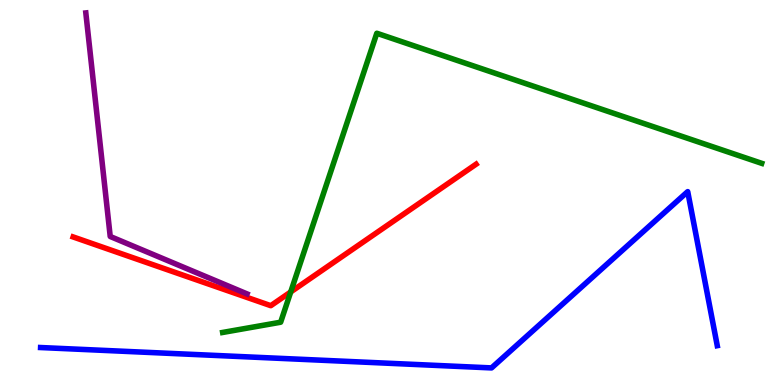[{'lines': ['blue', 'red'], 'intersections': []}, {'lines': ['green', 'red'], 'intersections': [{'x': 3.75, 'y': 2.42}]}, {'lines': ['purple', 'red'], 'intersections': []}, {'lines': ['blue', 'green'], 'intersections': []}, {'lines': ['blue', 'purple'], 'intersections': []}, {'lines': ['green', 'purple'], 'intersections': []}]